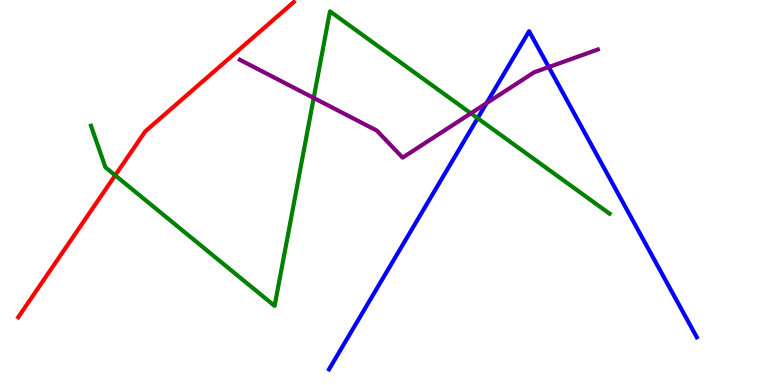[{'lines': ['blue', 'red'], 'intersections': []}, {'lines': ['green', 'red'], 'intersections': [{'x': 1.49, 'y': 5.45}]}, {'lines': ['purple', 'red'], 'intersections': []}, {'lines': ['blue', 'green'], 'intersections': [{'x': 6.16, 'y': 6.93}]}, {'lines': ['blue', 'purple'], 'intersections': [{'x': 6.28, 'y': 7.32}, {'x': 7.08, 'y': 8.26}]}, {'lines': ['green', 'purple'], 'intersections': [{'x': 4.05, 'y': 7.46}, {'x': 6.08, 'y': 7.06}]}]